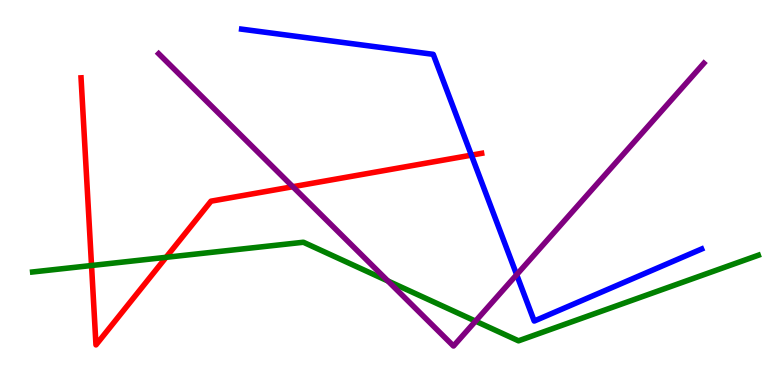[{'lines': ['blue', 'red'], 'intersections': [{'x': 6.08, 'y': 5.97}]}, {'lines': ['green', 'red'], 'intersections': [{'x': 1.18, 'y': 3.1}, {'x': 2.14, 'y': 3.32}]}, {'lines': ['purple', 'red'], 'intersections': [{'x': 3.78, 'y': 5.15}]}, {'lines': ['blue', 'green'], 'intersections': []}, {'lines': ['blue', 'purple'], 'intersections': [{'x': 6.67, 'y': 2.87}]}, {'lines': ['green', 'purple'], 'intersections': [{'x': 5.01, 'y': 2.7}, {'x': 6.14, 'y': 1.66}]}]